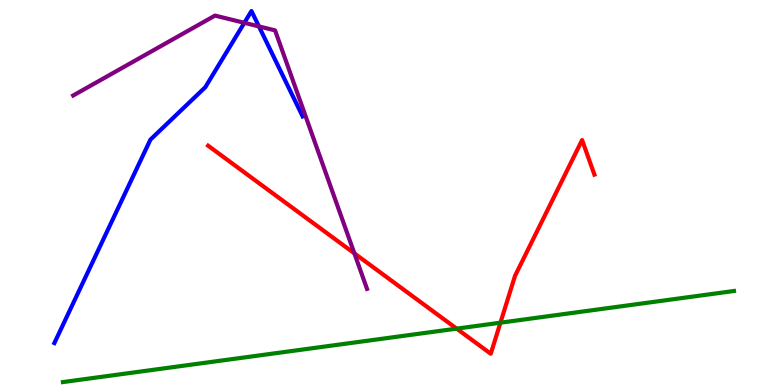[{'lines': ['blue', 'red'], 'intersections': []}, {'lines': ['green', 'red'], 'intersections': [{'x': 5.89, 'y': 1.46}, {'x': 6.46, 'y': 1.62}]}, {'lines': ['purple', 'red'], 'intersections': [{'x': 4.57, 'y': 3.42}]}, {'lines': ['blue', 'green'], 'intersections': []}, {'lines': ['blue', 'purple'], 'intersections': [{'x': 3.15, 'y': 9.41}, {'x': 3.34, 'y': 9.31}]}, {'lines': ['green', 'purple'], 'intersections': []}]